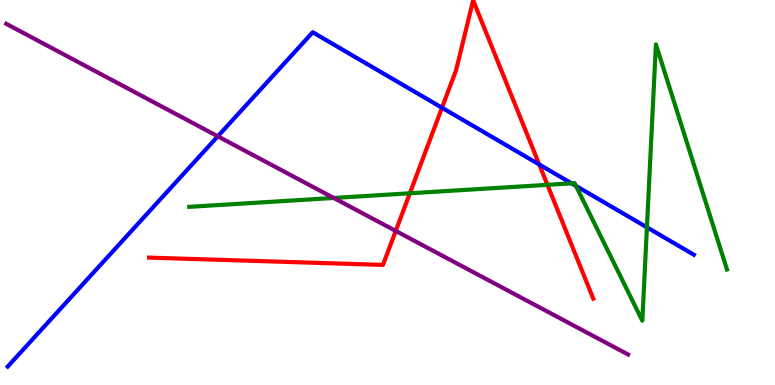[{'lines': ['blue', 'red'], 'intersections': [{'x': 5.7, 'y': 7.2}, {'x': 6.96, 'y': 5.73}]}, {'lines': ['green', 'red'], 'intersections': [{'x': 5.29, 'y': 4.98}, {'x': 7.06, 'y': 5.2}]}, {'lines': ['purple', 'red'], 'intersections': [{'x': 5.11, 'y': 4.0}]}, {'lines': ['blue', 'green'], 'intersections': [{'x': 7.38, 'y': 5.24}, {'x': 7.43, 'y': 5.17}, {'x': 8.35, 'y': 4.1}]}, {'lines': ['blue', 'purple'], 'intersections': [{'x': 2.81, 'y': 6.46}]}, {'lines': ['green', 'purple'], 'intersections': [{'x': 4.31, 'y': 4.86}]}]